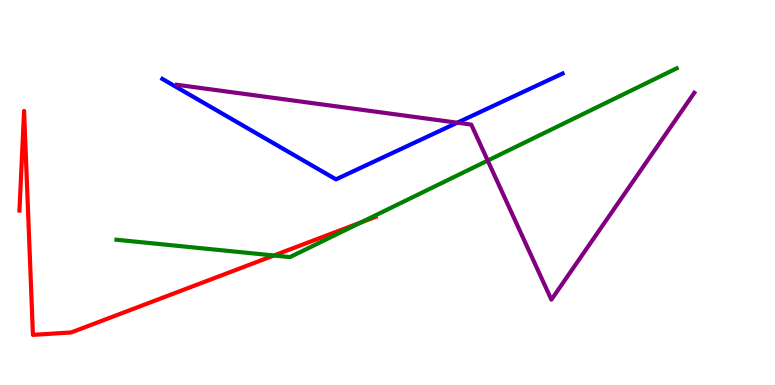[{'lines': ['blue', 'red'], 'intersections': []}, {'lines': ['green', 'red'], 'intersections': [{'x': 3.53, 'y': 3.36}, {'x': 4.66, 'y': 4.22}]}, {'lines': ['purple', 'red'], 'intersections': []}, {'lines': ['blue', 'green'], 'intersections': []}, {'lines': ['blue', 'purple'], 'intersections': [{'x': 5.9, 'y': 6.81}]}, {'lines': ['green', 'purple'], 'intersections': [{'x': 6.29, 'y': 5.83}]}]